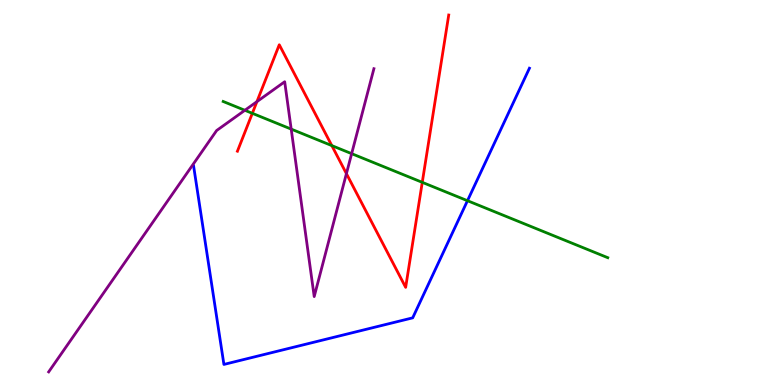[{'lines': ['blue', 'red'], 'intersections': []}, {'lines': ['green', 'red'], 'intersections': [{'x': 3.26, 'y': 7.06}, {'x': 4.28, 'y': 6.22}, {'x': 5.45, 'y': 5.26}]}, {'lines': ['purple', 'red'], 'intersections': [{'x': 3.32, 'y': 7.36}, {'x': 4.47, 'y': 5.49}]}, {'lines': ['blue', 'green'], 'intersections': [{'x': 6.03, 'y': 4.79}]}, {'lines': ['blue', 'purple'], 'intersections': []}, {'lines': ['green', 'purple'], 'intersections': [{'x': 3.16, 'y': 7.14}, {'x': 3.76, 'y': 6.65}, {'x': 4.54, 'y': 6.01}]}]